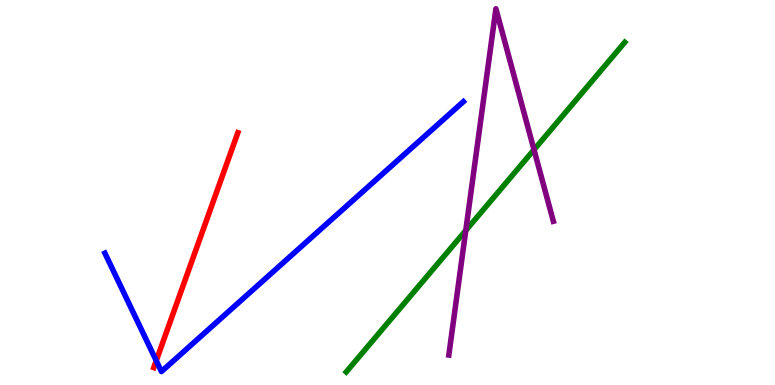[{'lines': ['blue', 'red'], 'intersections': [{'x': 2.02, 'y': 0.632}]}, {'lines': ['green', 'red'], 'intersections': []}, {'lines': ['purple', 'red'], 'intersections': []}, {'lines': ['blue', 'green'], 'intersections': []}, {'lines': ['blue', 'purple'], 'intersections': []}, {'lines': ['green', 'purple'], 'intersections': [{'x': 6.01, 'y': 4.01}, {'x': 6.89, 'y': 6.11}]}]